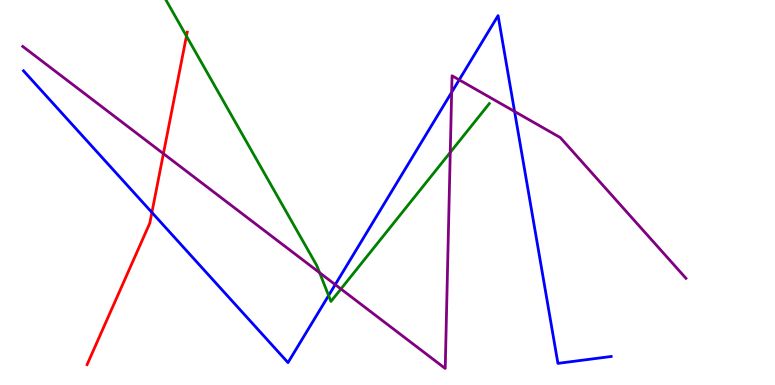[{'lines': ['blue', 'red'], 'intersections': [{'x': 1.96, 'y': 4.48}]}, {'lines': ['green', 'red'], 'intersections': [{'x': 2.41, 'y': 9.06}]}, {'lines': ['purple', 'red'], 'intersections': [{'x': 2.11, 'y': 6.01}]}, {'lines': ['blue', 'green'], 'intersections': [{'x': 4.24, 'y': 2.32}]}, {'lines': ['blue', 'purple'], 'intersections': [{'x': 4.33, 'y': 2.61}, {'x': 5.83, 'y': 7.6}, {'x': 5.93, 'y': 7.93}, {'x': 6.64, 'y': 7.1}]}, {'lines': ['green', 'purple'], 'intersections': [{'x': 4.12, 'y': 2.92}, {'x': 4.4, 'y': 2.49}, {'x': 5.81, 'y': 6.04}]}]